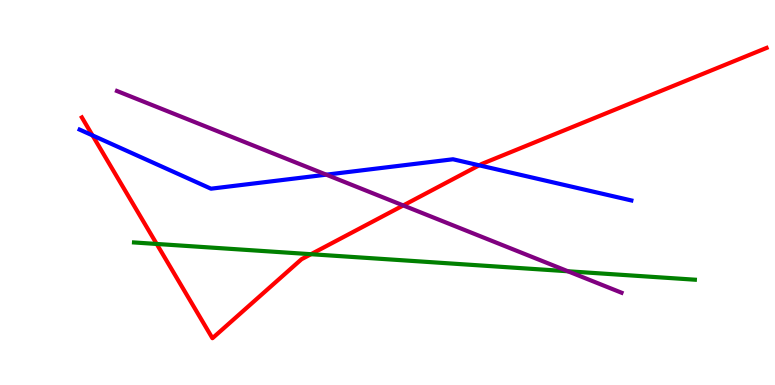[{'lines': ['blue', 'red'], 'intersections': [{'x': 1.19, 'y': 6.48}, {'x': 6.18, 'y': 5.71}]}, {'lines': ['green', 'red'], 'intersections': [{'x': 2.02, 'y': 3.66}, {'x': 4.01, 'y': 3.4}]}, {'lines': ['purple', 'red'], 'intersections': [{'x': 5.2, 'y': 4.66}]}, {'lines': ['blue', 'green'], 'intersections': []}, {'lines': ['blue', 'purple'], 'intersections': [{'x': 4.21, 'y': 5.46}]}, {'lines': ['green', 'purple'], 'intersections': [{'x': 7.33, 'y': 2.95}]}]